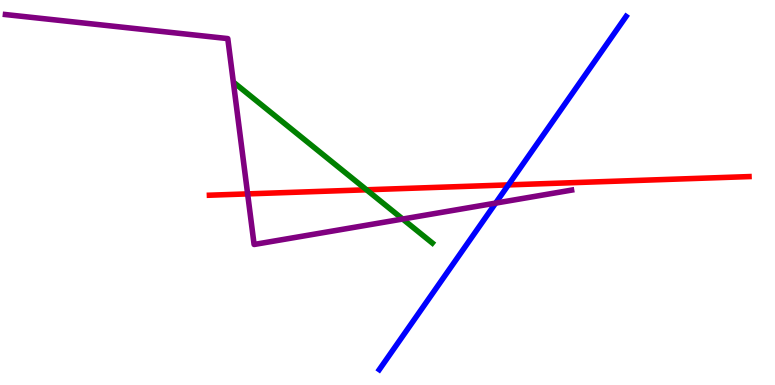[{'lines': ['blue', 'red'], 'intersections': [{'x': 6.56, 'y': 5.2}]}, {'lines': ['green', 'red'], 'intersections': [{'x': 4.73, 'y': 5.07}]}, {'lines': ['purple', 'red'], 'intersections': [{'x': 3.2, 'y': 4.96}]}, {'lines': ['blue', 'green'], 'intersections': []}, {'lines': ['blue', 'purple'], 'intersections': [{'x': 6.4, 'y': 4.72}]}, {'lines': ['green', 'purple'], 'intersections': [{'x': 5.2, 'y': 4.31}]}]